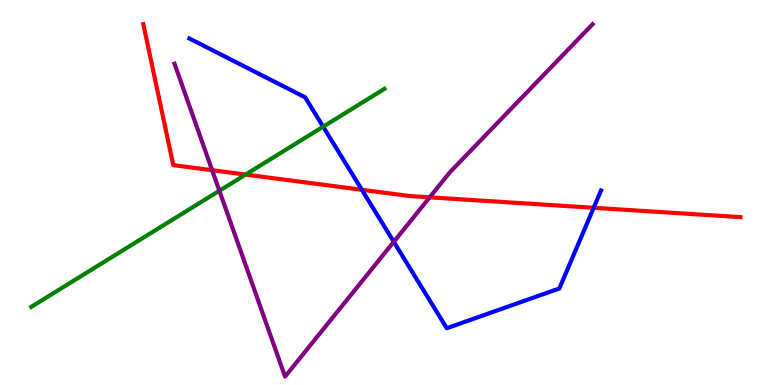[{'lines': ['blue', 'red'], 'intersections': [{'x': 4.67, 'y': 5.07}, {'x': 7.66, 'y': 4.6}]}, {'lines': ['green', 'red'], 'intersections': [{'x': 3.17, 'y': 5.47}]}, {'lines': ['purple', 'red'], 'intersections': [{'x': 2.74, 'y': 5.58}, {'x': 5.54, 'y': 4.87}]}, {'lines': ['blue', 'green'], 'intersections': [{'x': 4.17, 'y': 6.71}]}, {'lines': ['blue', 'purple'], 'intersections': [{'x': 5.08, 'y': 3.72}]}, {'lines': ['green', 'purple'], 'intersections': [{'x': 2.83, 'y': 5.05}]}]